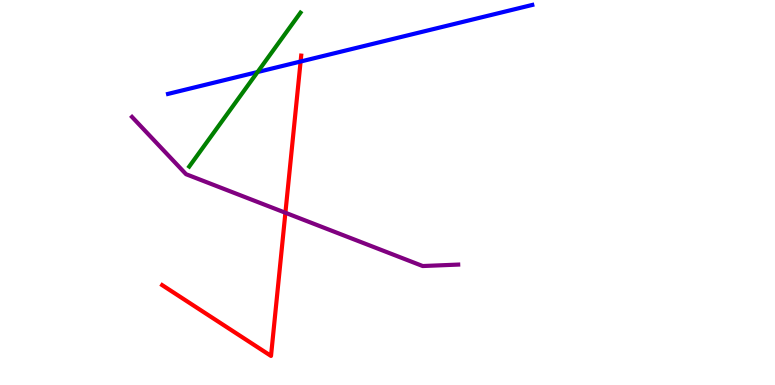[{'lines': ['blue', 'red'], 'intersections': [{'x': 3.88, 'y': 8.4}]}, {'lines': ['green', 'red'], 'intersections': []}, {'lines': ['purple', 'red'], 'intersections': [{'x': 3.68, 'y': 4.47}]}, {'lines': ['blue', 'green'], 'intersections': [{'x': 3.32, 'y': 8.13}]}, {'lines': ['blue', 'purple'], 'intersections': []}, {'lines': ['green', 'purple'], 'intersections': []}]